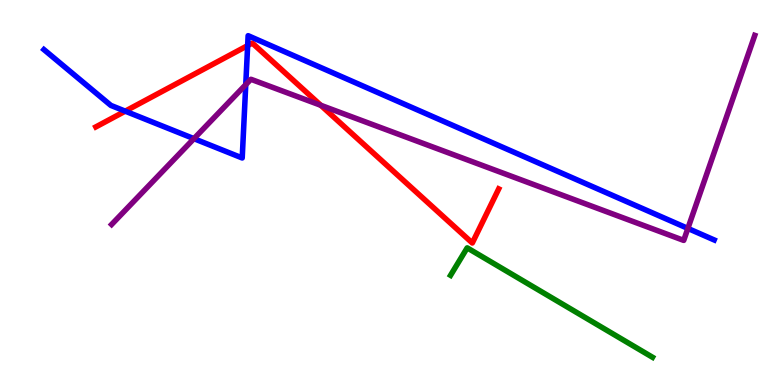[{'lines': ['blue', 'red'], 'intersections': [{'x': 1.62, 'y': 7.11}, {'x': 3.2, 'y': 8.82}]}, {'lines': ['green', 'red'], 'intersections': []}, {'lines': ['purple', 'red'], 'intersections': [{'x': 4.14, 'y': 7.27}]}, {'lines': ['blue', 'green'], 'intersections': []}, {'lines': ['blue', 'purple'], 'intersections': [{'x': 2.5, 'y': 6.4}, {'x': 3.17, 'y': 7.8}, {'x': 8.88, 'y': 4.07}]}, {'lines': ['green', 'purple'], 'intersections': []}]